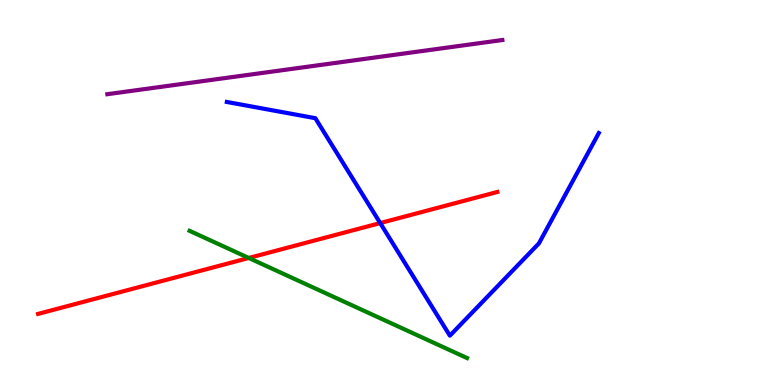[{'lines': ['blue', 'red'], 'intersections': [{'x': 4.91, 'y': 4.21}]}, {'lines': ['green', 'red'], 'intersections': [{'x': 3.21, 'y': 3.3}]}, {'lines': ['purple', 'red'], 'intersections': []}, {'lines': ['blue', 'green'], 'intersections': []}, {'lines': ['blue', 'purple'], 'intersections': []}, {'lines': ['green', 'purple'], 'intersections': []}]